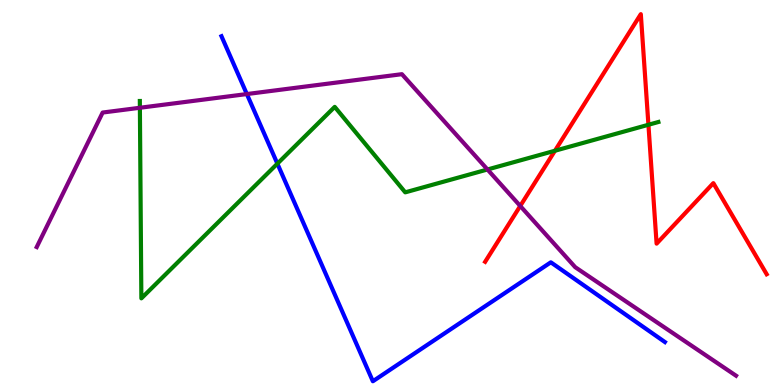[{'lines': ['blue', 'red'], 'intersections': []}, {'lines': ['green', 'red'], 'intersections': [{'x': 7.16, 'y': 6.08}, {'x': 8.37, 'y': 6.76}]}, {'lines': ['purple', 'red'], 'intersections': [{'x': 6.71, 'y': 4.65}]}, {'lines': ['blue', 'green'], 'intersections': [{'x': 3.58, 'y': 5.75}]}, {'lines': ['blue', 'purple'], 'intersections': [{'x': 3.19, 'y': 7.56}]}, {'lines': ['green', 'purple'], 'intersections': [{'x': 1.8, 'y': 7.2}, {'x': 6.29, 'y': 5.6}]}]